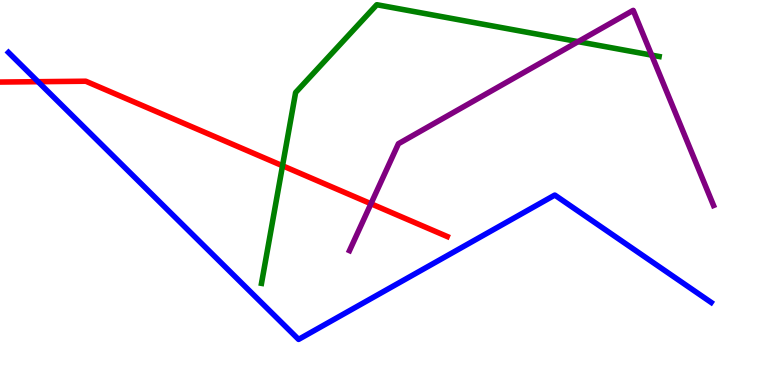[{'lines': ['blue', 'red'], 'intersections': [{'x': 0.491, 'y': 7.88}]}, {'lines': ['green', 'red'], 'intersections': [{'x': 3.65, 'y': 5.69}]}, {'lines': ['purple', 'red'], 'intersections': [{'x': 4.79, 'y': 4.71}]}, {'lines': ['blue', 'green'], 'intersections': []}, {'lines': ['blue', 'purple'], 'intersections': []}, {'lines': ['green', 'purple'], 'intersections': [{'x': 7.46, 'y': 8.92}, {'x': 8.41, 'y': 8.57}]}]